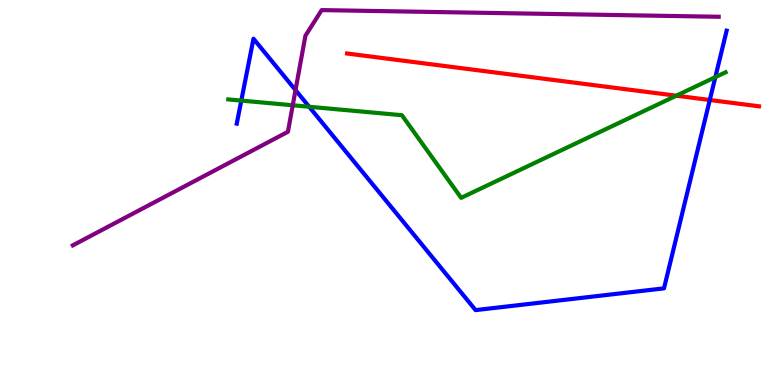[{'lines': ['blue', 'red'], 'intersections': [{'x': 9.16, 'y': 7.4}]}, {'lines': ['green', 'red'], 'intersections': [{'x': 8.73, 'y': 7.51}]}, {'lines': ['purple', 'red'], 'intersections': []}, {'lines': ['blue', 'green'], 'intersections': [{'x': 3.11, 'y': 7.39}, {'x': 3.99, 'y': 7.23}, {'x': 9.23, 'y': 8.0}]}, {'lines': ['blue', 'purple'], 'intersections': [{'x': 3.81, 'y': 7.66}]}, {'lines': ['green', 'purple'], 'intersections': [{'x': 3.78, 'y': 7.27}]}]